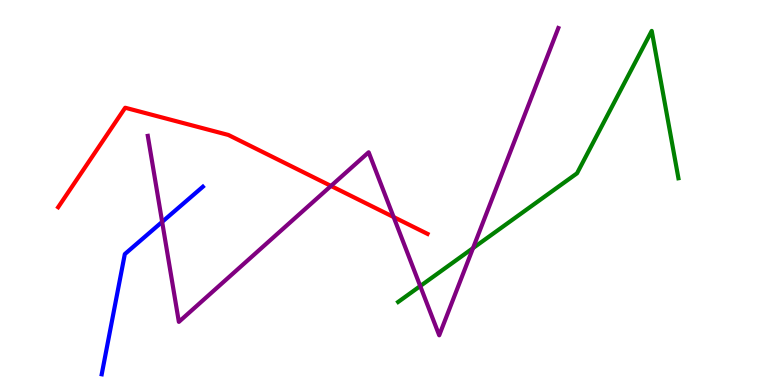[{'lines': ['blue', 'red'], 'intersections': []}, {'lines': ['green', 'red'], 'intersections': []}, {'lines': ['purple', 'red'], 'intersections': [{'x': 4.27, 'y': 5.17}, {'x': 5.08, 'y': 4.36}]}, {'lines': ['blue', 'green'], 'intersections': []}, {'lines': ['blue', 'purple'], 'intersections': [{'x': 2.09, 'y': 4.24}]}, {'lines': ['green', 'purple'], 'intersections': [{'x': 5.42, 'y': 2.57}, {'x': 6.1, 'y': 3.56}]}]